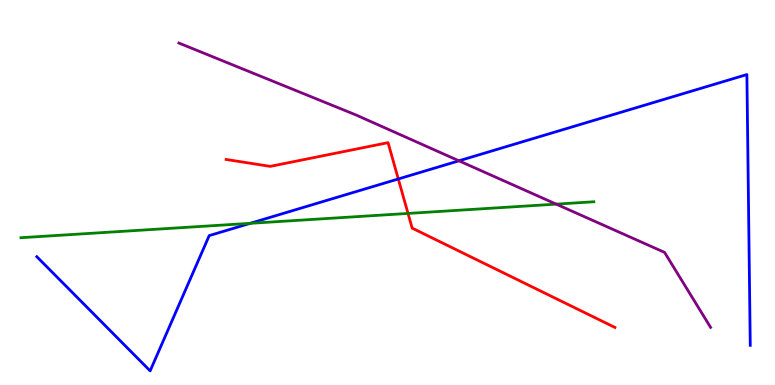[{'lines': ['blue', 'red'], 'intersections': [{'x': 5.14, 'y': 5.35}]}, {'lines': ['green', 'red'], 'intersections': [{'x': 5.26, 'y': 4.46}]}, {'lines': ['purple', 'red'], 'intersections': []}, {'lines': ['blue', 'green'], 'intersections': [{'x': 3.23, 'y': 4.2}]}, {'lines': ['blue', 'purple'], 'intersections': [{'x': 5.92, 'y': 5.82}]}, {'lines': ['green', 'purple'], 'intersections': [{'x': 7.18, 'y': 4.7}]}]